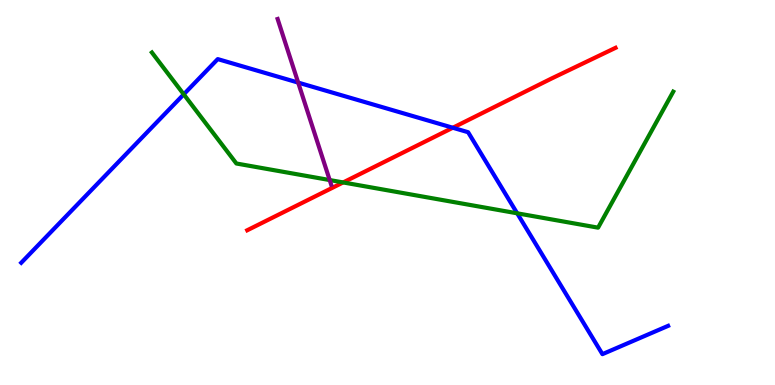[{'lines': ['blue', 'red'], 'intersections': [{'x': 5.84, 'y': 6.68}]}, {'lines': ['green', 'red'], 'intersections': [{'x': 4.43, 'y': 5.26}]}, {'lines': ['purple', 'red'], 'intersections': []}, {'lines': ['blue', 'green'], 'intersections': [{'x': 2.37, 'y': 7.55}, {'x': 6.67, 'y': 4.46}]}, {'lines': ['blue', 'purple'], 'intersections': [{'x': 3.85, 'y': 7.85}]}, {'lines': ['green', 'purple'], 'intersections': [{'x': 4.25, 'y': 5.32}]}]